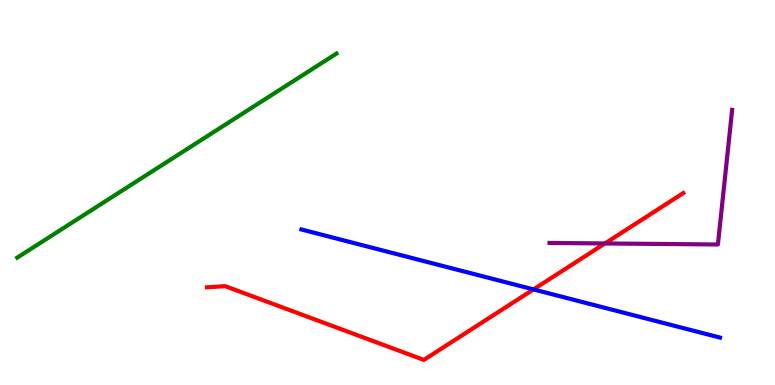[{'lines': ['blue', 'red'], 'intersections': [{'x': 6.88, 'y': 2.48}]}, {'lines': ['green', 'red'], 'intersections': []}, {'lines': ['purple', 'red'], 'intersections': [{'x': 7.81, 'y': 3.68}]}, {'lines': ['blue', 'green'], 'intersections': []}, {'lines': ['blue', 'purple'], 'intersections': []}, {'lines': ['green', 'purple'], 'intersections': []}]